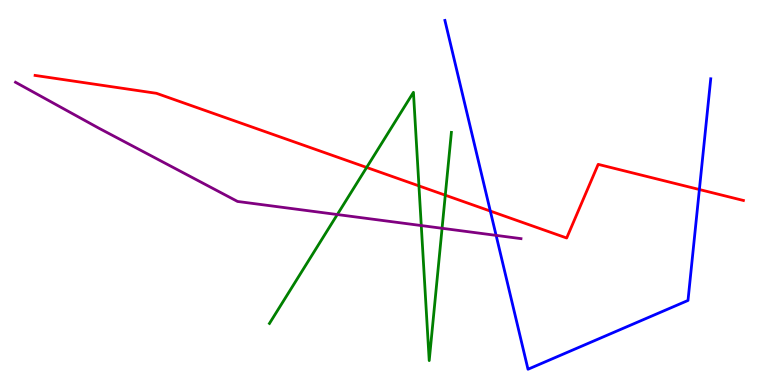[{'lines': ['blue', 'red'], 'intersections': [{'x': 6.33, 'y': 4.52}, {'x': 9.02, 'y': 5.08}]}, {'lines': ['green', 'red'], 'intersections': [{'x': 4.73, 'y': 5.65}, {'x': 5.41, 'y': 5.17}, {'x': 5.75, 'y': 4.93}]}, {'lines': ['purple', 'red'], 'intersections': []}, {'lines': ['blue', 'green'], 'intersections': []}, {'lines': ['blue', 'purple'], 'intersections': [{'x': 6.4, 'y': 3.89}]}, {'lines': ['green', 'purple'], 'intersections': [{'x': 4.35, 'y': 4.43}, {'x': 5.44, 'y': 4.14}, {'x': 5.7, 'y': 4.07}]}]